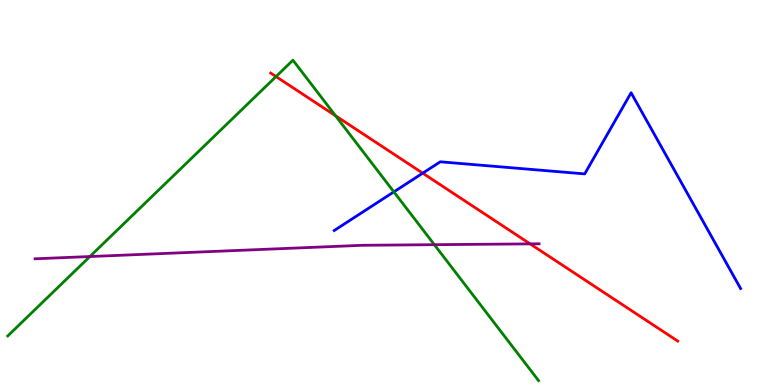[{'lines': ['blue', 'red'], 'intersections': [{'x': 5.45, 'y': 5.5}]}, {'lines': ['green', 'red'], 'intersections': [{'x': 3.56, 'y': 8.01}, {'x': 4.33, 'y': 6.99}]}, {'lines': ['purple', 'red'], 'intersections': [{'x': 6.84, 'y': 3.67}]}, {'lines': ['blue', 'green'], 'intersections': [{'x': 5.08, 'y': 5.02}]}, {'lines': ['blue', 'purple'], 'intersections': []}, {'lines': ['green', 'purple'], 'intersections': [{'x': 1.16, 'y': 3.34}, {'x': 5.6, 'y': 3.64}]}]